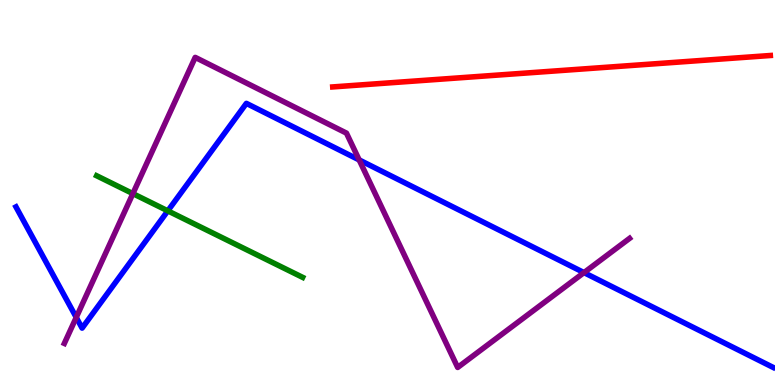[{'lines': ['blue', 'red'], 'intersections': []}, {'lines': ['green', 'red'], 'intersections': []}, {'lines': ['purple', 'red'], 'intersections': []}, {'lines': ['blue', 'green'], 'intersections': [{'x': 2.17, 'y': 4.52}]}, {'lines': ['blue', 'purple'], 'intersections': [{'x': 0.984, 'y': 1.76}, {'x': 4.63, 'y': 5.85}, {'x': 7.54, 'y': 2.92}]}, {'lines': ['green', 'purple'], 'intersections': [{'x': 1.71, 'y': 4.97}]}]